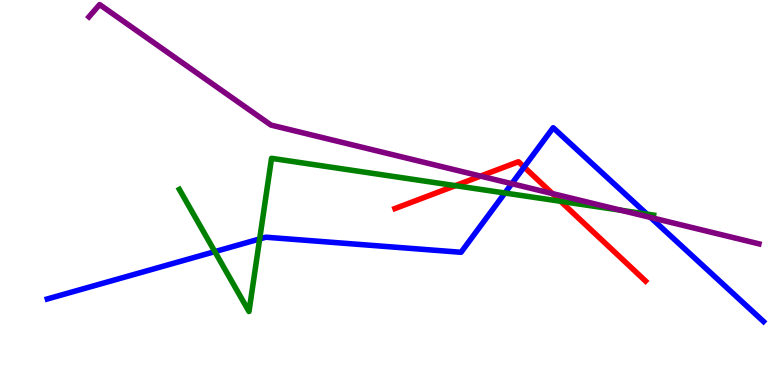[{'lines': ['blue', 'red'], 'intersections': [{'x': 6.76, 'y': 5.66}]}, {'lines': ['green', 'red'], 'intersections': [{'x': 5.88, 'y': 5.18}, {'x': 7.23, 'y': 4.77}]}, {'lines': ['purple', 'red'], 'intersections': [{'x': 6.2, 'y': 5.43}, {'x': 7.13, 'y': 4.97}]}, {'lines': ['blue', 'green'], 'intersections': [{'x': 2.77, 'y': 3.46}, {'x': 3.35, 'y': 3.79}, {'x': 6.51, 'y': 4.99}, {'x': 8.35, 'y': 4.44}]}, {'lines': ['blue', 'purple'], 'intersections': [{'x': 6.6, 'y': 5.23}, {'x': 8.39, 'y': 4.35}]}, {'lines': ['green', 'purple'], 'intersections': [{'x': 8.01, 'y': 4.54}]}]